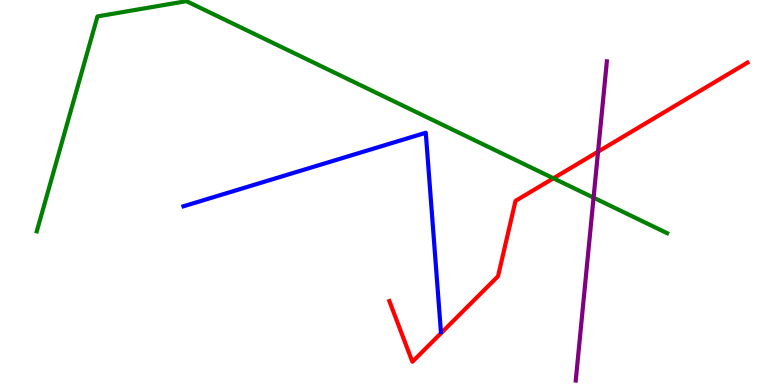[{'lines': ['blue', 'red'], 'intersections': []}, {'lines': ['green', 'red'], 'intersections': [{'x': 7.14, 'y': 5.37}]}, {'lines': ['purple', 'red'], 'intersections': [{'x': 7.72, 'y': 6.06}]}, {'lines': ['blue', 'green'], 'intersections': []}, {'lines': ['blue', 'purple'], 'intersections': []}, {'lines': ['green', 'purple'], 'intersections': [{'x': 7.66, 'y': 4.87}]}]